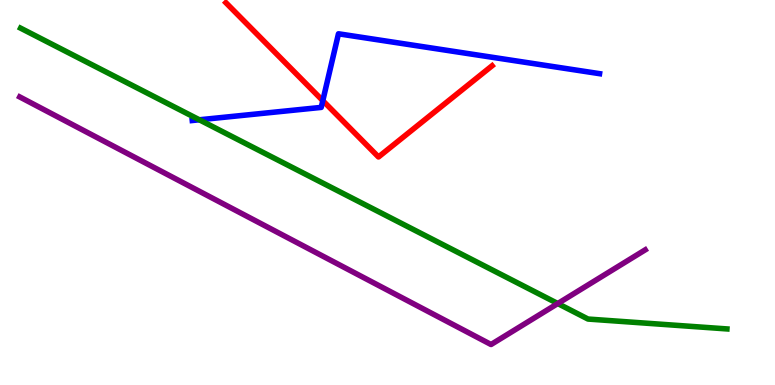[{'lines': ['blue', 'red'], 'intersections': [{'x': 4.17, 'y': 7.39}]}, {'lines': ['green', 'red'], 'intersections': []}, {'lines': ['purple', 'red'], 'intersections': []}, {'lines': ['blue', 'green'], 'intersections': [{'x': 2.57, 'y': 6.89}]}, {'lines': ['blue', 'purple'], 'intersections': []}, {'lines': ['green', 'purple'], 'intersections': [{'x': 7.2, 'y': 2.12}]}]